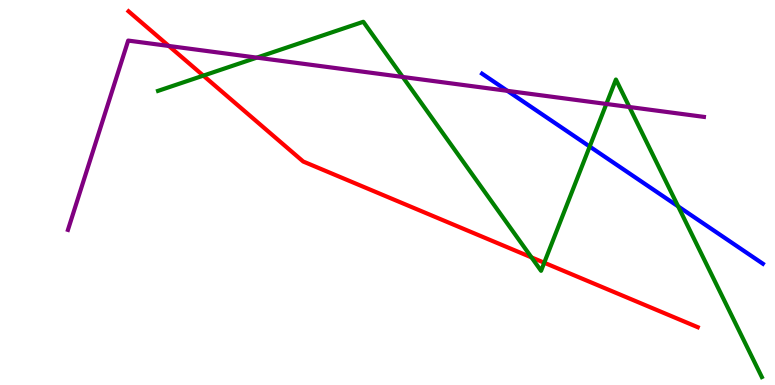[{'lines': ['blue', 'red'], 'intersections': []}, {'lines': ['green', 'red'], 'intersections': [{'x': 2.62, 'y': 8.04}, {'x': 6.86, 'y': 3.31}, {'x': 7.02, 'y': 3.18}]}, {'lines': ['purple', 'red'], 'intersections': [{'x': 2.18, 'y': 8.81}]}, {'lines': ['blue', 'green'], 'intersections': [{'x': 7.61, 'y': 6.19}, {'x': 8.75, 'y': 4.64}]}, {'lines': ['blue', 'purple'], 'intersections': [{'x': 6.55, 'y': 7.64}]}, {'lines': ['green', 'purple'], 'intersections': [{'x': 3.31, 'y': 8.5}, {'x': 5.2, 'y': 8.0}, {'x': 7.82, 'y': 7.3}, {'x': 8.12, 'y': 7.22}]}]